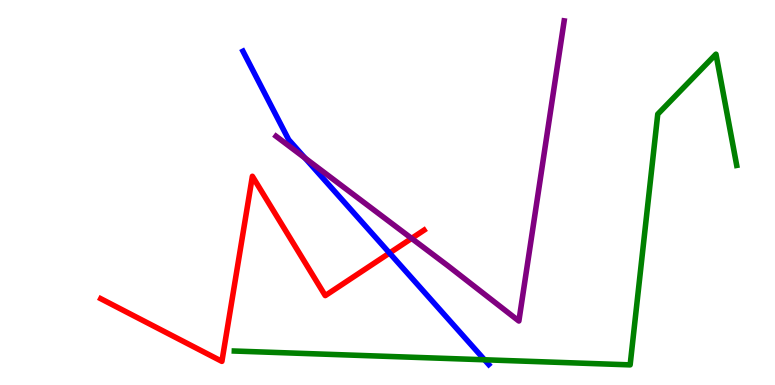[{'lines': ['blue', 'red'], 'intersections': [{'x': 5.03, 'y': 3.43}]}, {'lines': ['green', 'red'], 'intersections': []}, {'lines': ['purple', 'red'], 'intersections': [{'x': 5.31, 'y': 3.81}]}, {'lines': ['blue', 'green'], 'intersections': [{'x': 6.25, 'y': 0.655}]}, {'lines': ['blue', 'purple'], 'intersections': [{'x': 3.94, 'y': 5.9}]}, {'lines': ['green', 'purple'], 'intersections': []}]